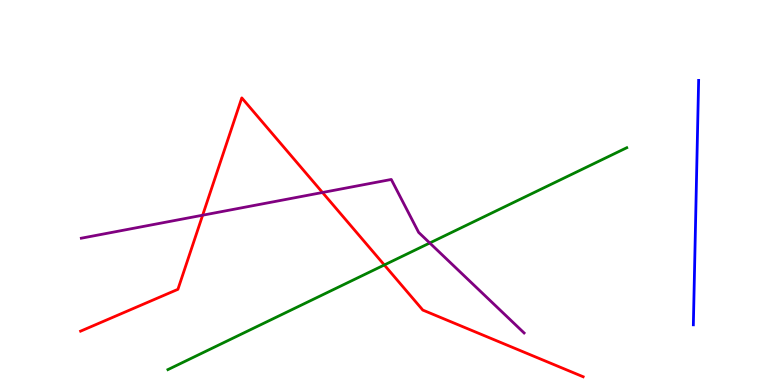[{'lines': ['blue', 'red'], 'intersections': []}, {'lines': ['green', 'red'], 'intersections': [{'x': 4.96, 'y': 3.12}]}, {'lines': ['purple', 'red'], 'intersections': [{'x': 2.61, 'y': 4.41}, {'x': 4.16, 'y': 5.0}]}, {'lines': ['blue', 'green'], 'intersections': []}, {'lines': ['blue', 'purple'], 'intersections': []}, {'lines': ['green', 'purple'], 'intersections': [{'x': 5.55, 'y': 3.69}]}]